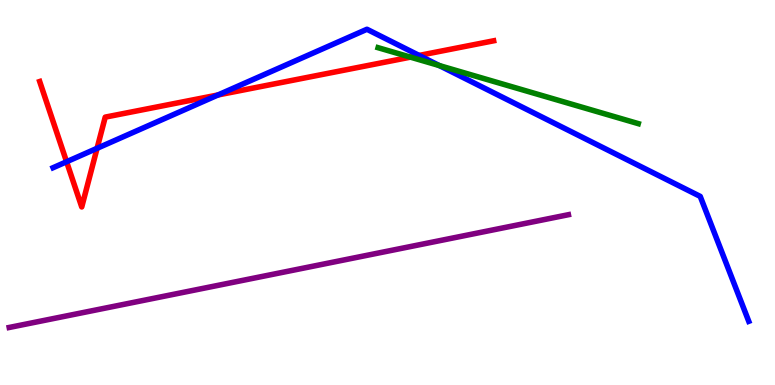[{'lines': ['blue', 'red'], 'intersections': [{'x': 0.859, 'y': 5.8}, {'x': 1.25, 'y': 6.15}, {'x': 2.81, 'y': 7.53}, {'x': 5.41, 'y': 8.56}]}, {'lines': ['green', 'red'], 'intersections': [{'x': 5.3, 'y': 8.52}]}, {'lines': ['purple', 'red'], 'intersections': []}, {'lines': ['blue', 'green'], 'intersections': [{'x': 5.67, 'y': 8.3}]}, {'lines': ['blue', 'purple'], 'intersections': []}, {'lines': ['green', 'purple'], 'intersections': []}]